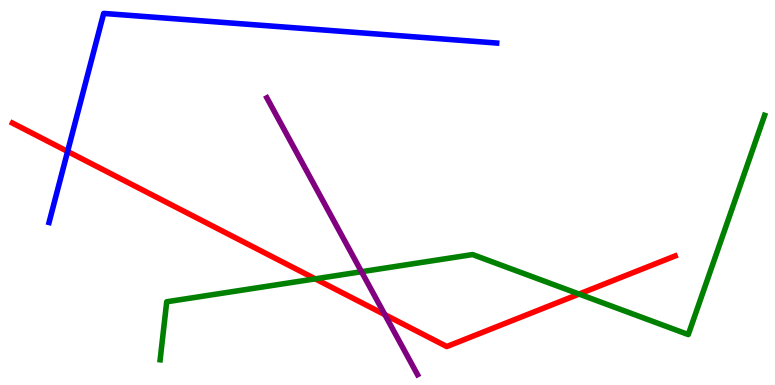[{'lines': ['blue', 'red'], 'intersections': [{'x': 0.872, 'y': 6.07}]}, {'lines': ['green', 'red'], 'intersections': [{'x': 4.07, 'y': 2.76}, {'x': 7.47, 'y': 2.36}]}, {'lines': ['purple', 'red'], 'intersections': [{'x': 4.97, 'y': 1.83}]}, {'lines': ['blue', 'green'], 'intersections': []}, {'lines': ['blue', 'purple'], 'intersections': []}, {'lines': ['green', 'purple'], 'intersections': [{'x': 4.66, 'y': 2.94}]}]